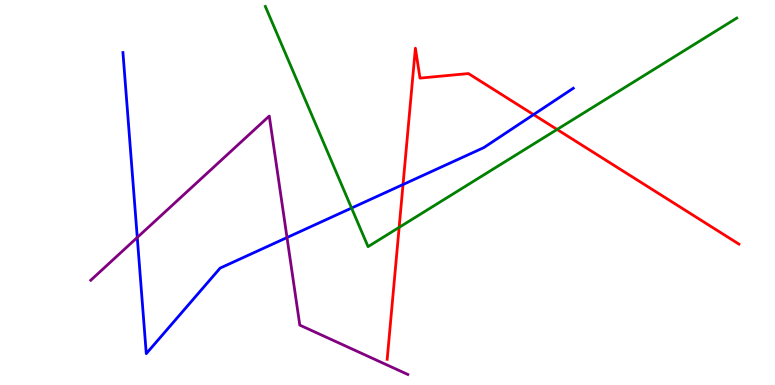[{'lines': ['blue', 'red'], 'intersections': [{'x': 5.2, 'y': 5.21}, {'x': 6.88, 'y': 7.02}]}, {'lines': ['green', 'red'], 'intersections': [{'x': 5.15, 'y': 4.09}, {'x': 7.19, 'y': 6.64}]}, {'lines': ['purple', 'red'], 'intersections': []}, {'lines': ['blue', 'green'], 'intersections': [{'x': 4.54, 'y': 4.6}]}, {'lines': ['blue', 'purple'], 'intersections': [{'x': 1.77, 'y': 3.83}, {'x': 3.7, 'y': 3.83}]}, {'lines': ['green', 'purple'], 'intersections': []}]